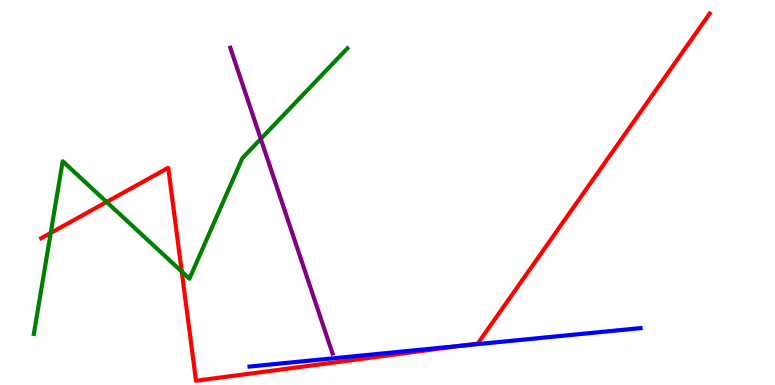[{'lines': ['blue', 'red'], 'intersections': [{'x': 5.95, 'y': 1.02}]}, {'lines': ['green', 'red'], 'intersections': [{'x': 0.654, 'y': 3.95}, {'x': 1.38, 'y': 4.75}, {'x': 2.35, 'y': 2.95}]}, {'lines': ['purple', 'red'], 'intersections': []}, {'lines': ['blue', 'green'], 'intersections': []}, {'lines': ['blue', 'purple'], 'intersections': []}, {'lines': ['green', 'purple'], 'intersections': [{'x': 3.37, 'y': 6.39}]}]